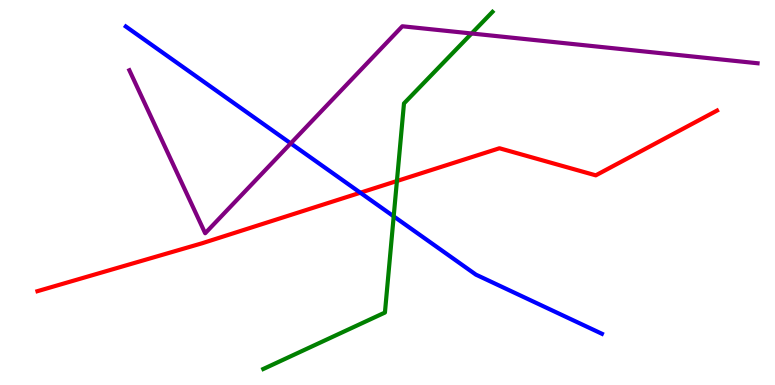[{'lines': ['blue', 'red'], 'intersections': [{'x': 4.65, 'y': 4.99}]}, {'lines': ['green', 'red'], 'intersections': [{'x': 5.12, 'y': 5.3}]}, {'lines': ['purple', 'red'], 'intersections': []}, {'lines': ['blue', 'green'], 'intersections': [{'x': 5.08, 'y': 4.38}]}, {'lines': ['blue', 'purple'], 'intersections': [{'x': 3.75, 'y': 6.28}]}, {'lines': ['green', 'purple'], 'intersections': [{'x': 6.09, 'y': 9.13}]}]